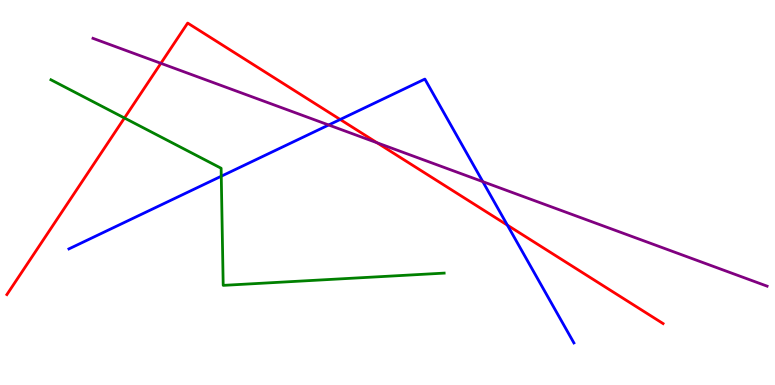[{'lines': ['blue', 'red'], 'intersections': [{'x': 4.39, 'y': 6.9}, {'x': 6.55, 'y': 4.15}]}, {'lines': ['green', 'red'], 'intersections': [{'x': 1.61, 'y': 6.94}]}, {'lines': ['purple', 'red'], 'intersections': [{'x': 2.08, 'y': 8.36}, {'x': 4.87, 'y': 6.29}]}, {'lines': ['blue', 'green'], 'intersections': [{'x': 2.86, 'y': 5.42}]}, {'lines': ['blue', 'purple'], 'intersections': [{'x': 4.24, 'y': 6.75}, {'x': 6.23, 'y': 5.28}]}, {'lines': ['green', 'purple'], 'intersections': []}]